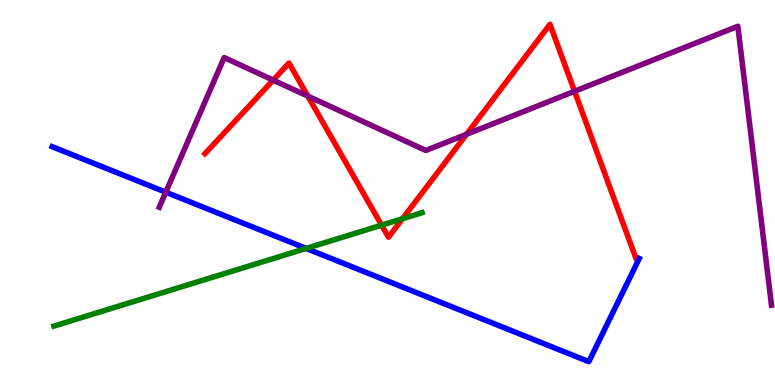[{'lines': ['blue', 'red'], 'intersections': []}, {'lines': ['green', 'red'], 'intersections': [{'x': 4.92, 'y': 4.15}, {'x': 5.19, 'y': 4.32}]}, {'lines': ['purple', 'red'], 'intersections': [{'x': 3.52, 'y': 7.92}, {'x': 3.97, 'y': 7.5}, {'x': 6.02, 'y': 6.51}, {'x': 7.41, 'y': 7.63}]}, {'lines': ['blue', 'green'], 'intersections': [{'x': 3.95, 'y': 3.55}]}, {'lines': ['blue', 'purple'], 'intersections': [{'x': 2.14, 'y': 5.01}]}, {'lines': ['green', 'purple'], 'intersections': []}]